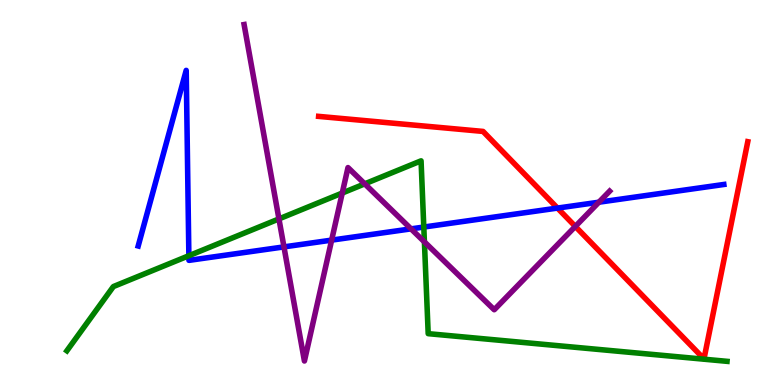[{'lines': ['blue', 'red'], 'intersections': [{'x': 7.19, 'y': 4.6}]}, {'lines': ['green', 'red'], 'intersections': []}, {'lines': ['purple', 'red'], 'intersections': [{'x': 7.42, 'y': 4.12}]}, {'lines': ['blue', 'green'], 'intersections': [{'x': 2.44, 'y': 3.36}, {'x': 5.47, 'y': 4.1}]}, {'lines': ['blue', 'purple'], 'intersections': [{'x': 3.66, 'y': 3.59}, {'x': 4.28, 'y': 3.76}, {'x': 5.3, 'y': 4.06}, {'x': 7.73, 'y': 4.75}]}, {'lines': ['green', 'purple'], 'intersections': [{'x': 3.6, 'y': 4.31}, {'x': 4.42, 'y': 4.99}, {'x': 4.71, 'y': 5.22}, {'x': 5.48, 'y': 3.72}]}]